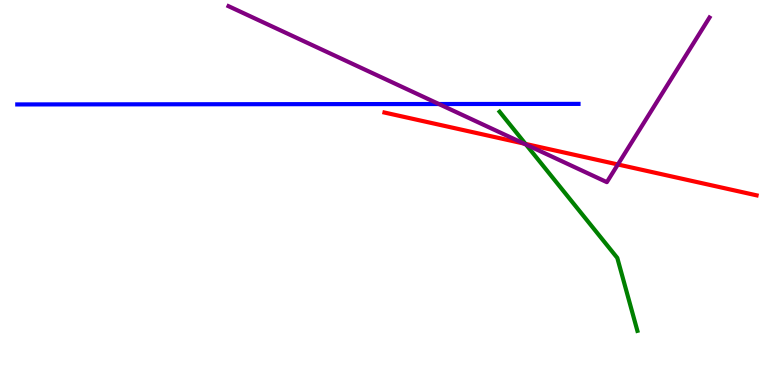[{'lines': ['blue', 'red'], 'intersections': []}, {'lines': ['green', 'red'], 'intersections': [{'x': 6.78, 'y': 6.26}]}, {'lines': ['purple', 'red'], 'intersections': [{'x': 6.76, 'y': 6.27}, {'x': 7.97, 'y': 5.73}]}, {'lines': ['blue', 'green'], 'intersections': []}, {'lines': ['blue', 'purple'], 'intersections': [{'x': 5.66, 'y': 7.3}]}, {'lines': ['green', 'purple'], 'intersections': [{'x': 6.79, 'y': 6.25}]}]